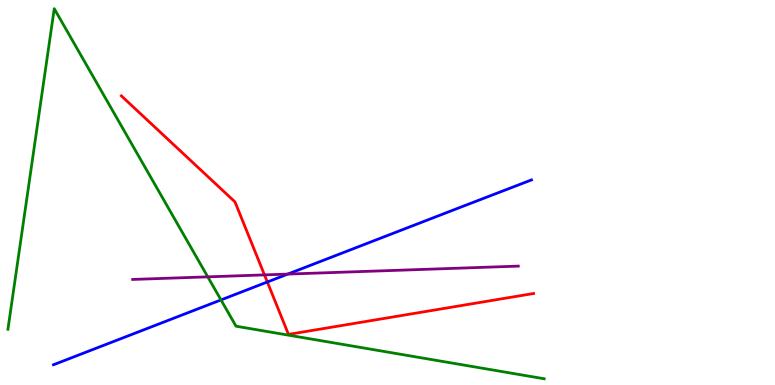[{'lines': ['blue', 'red'], 'intersections': [{'x': 3.45, 'y': 2.68}]}, {'lines': ['green', 'red'], 'intersections': []}, {'lines': ['purple', 'red'], 'intersections': [{'x': 3.41, 'y': 2.86}]}, {'lines': ['blue', 'green'], 'intersections': [{'x': 2.85, 'y': 2.21}]}, {'lines': ['blue', 'purple'], 'intersections': [{'x': 3.71, 'y': 2.88}]}, {'lines': ['green', 'purple'], 'intersections': [{'x': 2.68, 'y': 2.81}]}]